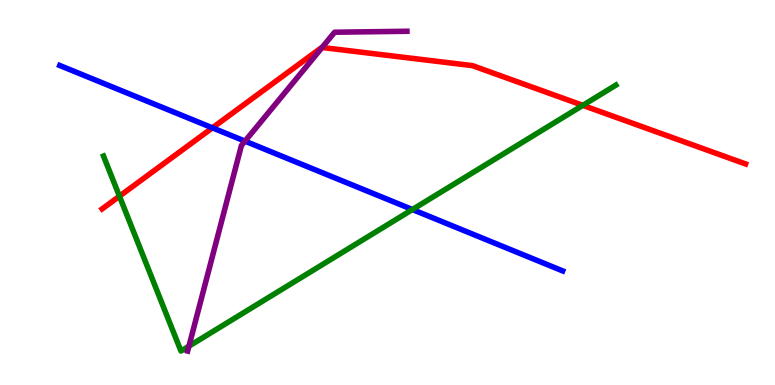[{'lines': ['blue', 'red'], 'intersections': [{'x': 2.74, 'y': 6.68}]}, {'lines': ['green', 'red'], 'intersections': [{'x': 1.54, 'y': 4.9}, {'x': 7.52, 'y': 7.26}]}, {'lines': ['purple', 'red'], 'intersections': [{'x': 4.16, 'y': 8.77}]}, {'lines': ['blue', 'green'], 'intersections': [{'x': 5.32, 'y': 4.56}]}, {'lines': ['blue', 'purple'], 'intersections': [{'x': 3.16, 'y': 6.33}]}, {'lines': ['green', 'purple'], 'intersections': [{'x': 2.44, 'y': 1.01}]}]